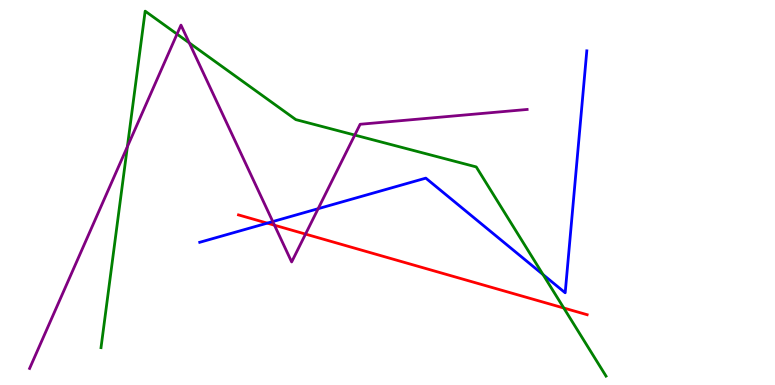[{'lines': ['blue', 'red'], 'intersections': [{'x': 3.45, 'y': 4.2}]}, {'lines': ['green', 'red'], 'intersections': [{'x': 7.27, 'y': 2.0}]}, {'lines': ['purple', 'red'], 'intersections': [{'x': 3.54, 'y': 4.15}, {'x': 3.94, 'y': 3.92}]}, {'lines': ['blue', 'green'], 'intersections': [{'x': 7.01, 'y': 2.87}]}, {'lines': ['blue', 'purple'], 'intersections': [{'x': 3.52, 'y': 4.25}, {'x': 4.11, 'y': 4.58}]}, {'lines': ['green', 'purple'], 'intersections': [{'x': 1.64, 'y': 6.19}, {'x': 2.28, 'y': 9.11}, {'x': 2.44, 'y': 8.89}, {'x': 4.58, 'y': 6.49}]}]